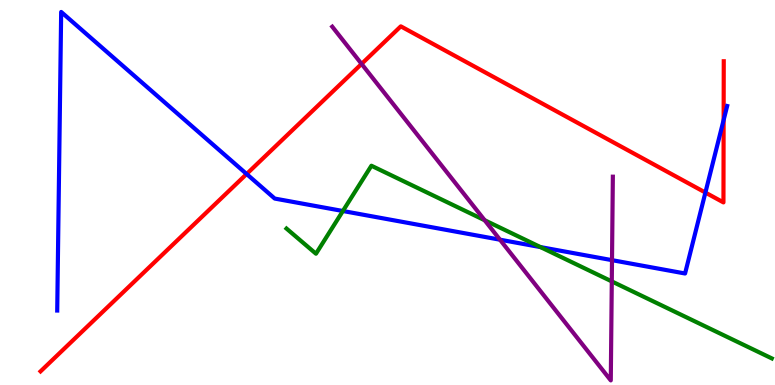[{'lines': ['blue', 'red'], 'intersections': [{'x': 3.18, 'y': 5.48}, {'x': 9.1, 'y': 5.0}, {'x': 9.34, 'y': 6.88}]}, {'lines': ['green', 'red'], 'intersections': []}, {'lines': ['purple', 'red'], 'intersections': [{'x': 4.67, 'y': 8.34}]}, {'lines': ['blue', 'green'], 'intersections': [{'x': 4.42, 'y': 4.52}, {'x': 6.97, 'y': 3.58}]}, {'lines': ['blue', 'purple'], 'intersections': [{'x': 6.45, 'y': 3.77}, {'x': 7.9, 'y': 3.24}]}, {'lines': ['green', 'purple'], 'intersections': [{'x': 6.25, 'y': 4.28}, {'x': 7.89, 'y': 2.69}]}]